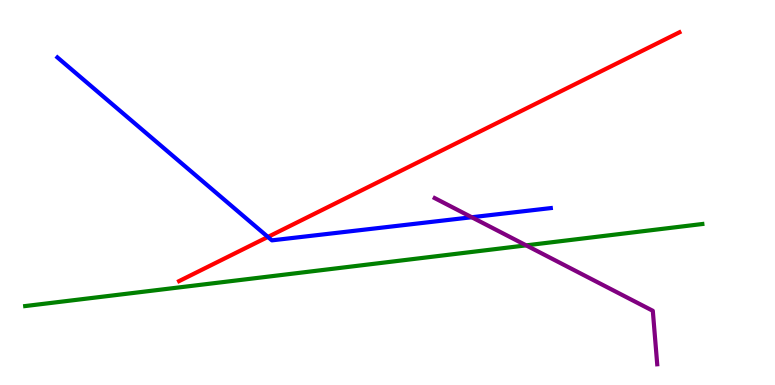[{'lines': ['blue', 'red'], 'intersections': [{'x': 3.46, 'y': 3.85}]}, {'lines': ['green', 'red'], 'intersections': []}, {'lines': ['purple', 'red'], 'intersections': []}, {'lines': ['blue', 'green'], 'intersections': []}, {'lines': ['blue', 'purple'], 'intersections': [{'x': 6.09, 'y': 4.36}]}, {'lines': ['green', 'purple'], 'intersections': [{'x': 6.79, 'y': 3.63}]}]